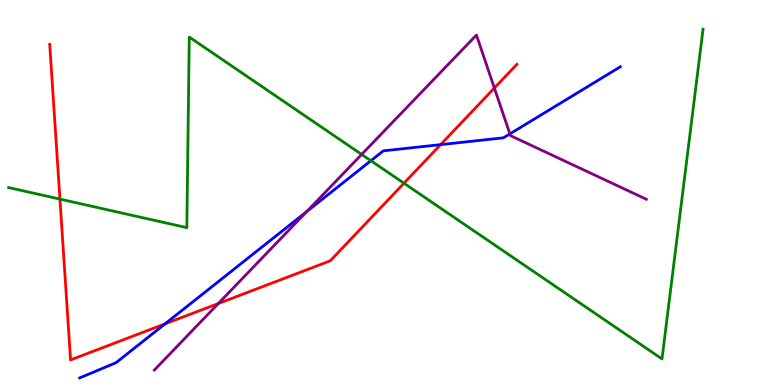[{'lines': ['blue', 'red'], 'intersections': [{'x': 2.13, 'y': 1.59}, {'x': 5.69, 'y': 6.24}]}, {'lines': ['green', 'red'], 'intersections': [{'x': 0.773, 'y': 4.83}, {'x': 5.21, 'y': 5.24}]}, {'lines': ['purple', 'red'], 'intersections': [{'x': 2.82, 'y': 2.12}, {'x': 6.38, 'y': 7.71}]}, {'lines': ['blue', 'green'], 'intersections': [{'x': 4.79, 'y': 5.83}]}, {'lines': ['blue', 'purple'], 'intersections': [{'x': 3.96, 'y': 4.5}, {'x': 6.58, 'y': 6.52}]}, {'lines': ['green', 'purple'], 'intersections': [{'x': 4.67, 'y': 5.99}]}]